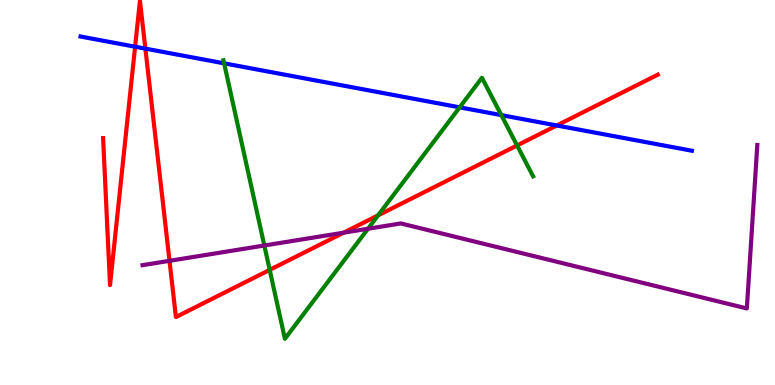[{'lines': ['blue', 'red'], 'intersections': [{'x': 1.74, 'y': 8.79}, {'x': 1.88, 'y': 8.74}, {'x': 7.18, 'y': 6.74}]}, {'lines': ['green', 'red'], 'intersections': [{'x': 3.48, 'y': 2.99}, {'x': 4.88, 'y': 4.41}, {'x': 6.67, 'y': 6.22}]}, {'lines': ['purple', 'red'], 'intersections': [{'x': 2.19, 'y': 3.23}, {'x': 4.43, 'y': 3.96}]}, {'lines': ['blue', 'green'], 'intersections': [{'x': 2.89, 'y': 8.35}, {'x': 5.93, 'y': 7.21}, {'x': 6.47, 'y': 7.01}]}, {'lines': ['blue', 'purple'], 'intersections': []}, {'lines': ['green', 'purple'], 'intersections': [{'x': 3.41, 'y': 3.62}, {'x': 4.75, 'y': 4.06}]}]